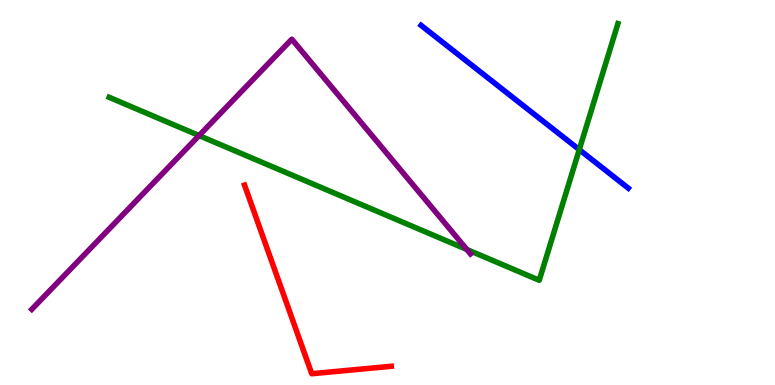[{'lines': ['blue', 'red'], 'intersections': []}, {'lines': ['green', 'red'], 'intersections': []}, {'lines': ['purple', 'red'], 'intersections': []}, {'lines': ['blue', 'green'], 'intersections': [{'x': 7.47, 'y': 6.11}]}, {'lines': ['blue', 'purple'], 'intersections': []}, {'lines': ['green', 'purple'], 'intersections': [{'x': 2.57, 'y': 6.48}, {'x': 6.02, 'y': 3.52}]}]